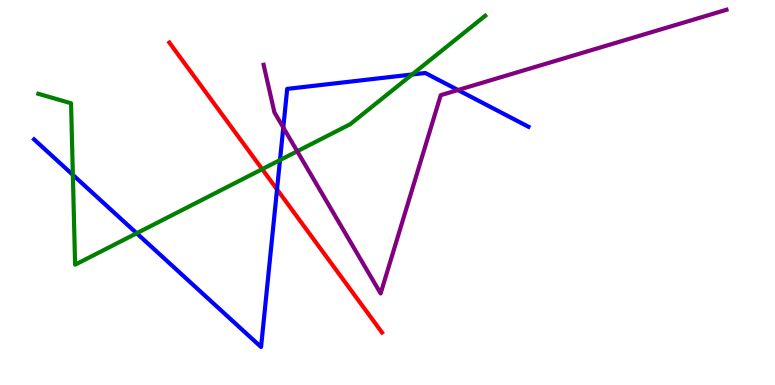[{'lines': ['blue', 'red'], 'intersections': [{'x': 3.57, 'y': 5.08}]}, {'lines': ['green', 'red'], 'intersections': [{'x': 3.38, 'y': 5.61}]}, {'lines': ['purple', 'red'], 'intersections': []}, {'lines': ['blue', 'green'], 'intersections': [{'x': 0.94, 'y': 5.46}, {'x': 1.76, 'y': 3.94}, {'x': 3.61, 'y': 5.84}, {'x': 5.32, 'y': 8.07}]}, {'lines': ['blue', 'purple'], 'intersections': [{'x': 3.66, 'y': 6.69}, {'x': 5.91, 'y': 7.66}]}, {'lines': ['green', 'purple'], 'intersections': [{'x': 3.84, 'y': 6.07}]}]